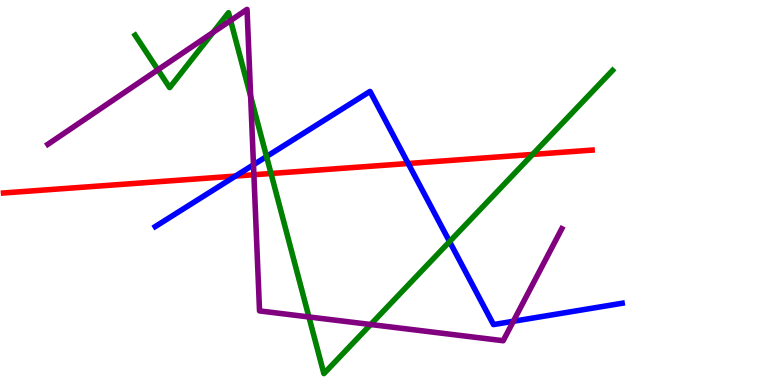[{'lines': ['blue', 'red'], 'intersections': [{'x': 3.04, 'y': 5.43}, {'x': 5.27, 'y': 5.75}]}, {'lines': ['green', 'red'], 'intersections': [{'x': 3.5, 'y': 5.49}, {'x': 6.87, 'y': 5.99}]}, {'lines': ['purple', 'red'], 'intersections': [{'x': 3.28, 'y': 5.46}]}, {'lines': ['blue', 'green'], 'intersections': [{'x': 3.44, 'y': 5.93}, {'x': 5.8, 'y': 3.72}]}, {'lines': ['blue', 'purple'], 'intersections': [{'x': 3.27, 'y': 5.72}, {'x': 6.62, 'y': 1.66}]}, {'lines': ['green', 'purple'], 'intersections': [{'x': 2.04, 'y': 8.19}, {'x': 2.75, 'y': 9.16}, {'x': 2.98, 'y': 9.47}, {'x': 3.23, 'y': 7.5}, {'x': 3.99, 'y': 1.77}, {'x': 4.78, 'y': 1.57}]}]